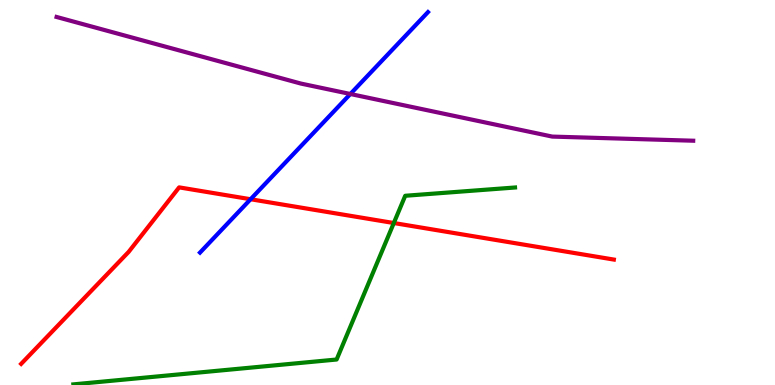[{'lines': ['blue', 'red'], 'intersections': [{'x': 3.23, 'y': 4.83}]}, {'lines': ['green', 'red'], 'intersections': [{'x': 5.08, 'y': 4.21}]}, {'lines': ['purple', 'red'], 'intersections': []}, {'lines': ['blue', 'green'], 'intersections': []}, {'lines': ['blue', 'purple'], 'intersections': [{'x': 4.52, 'y': 7.56}]}, {'lines': ['green', 'purple'], 'intersections': []}]